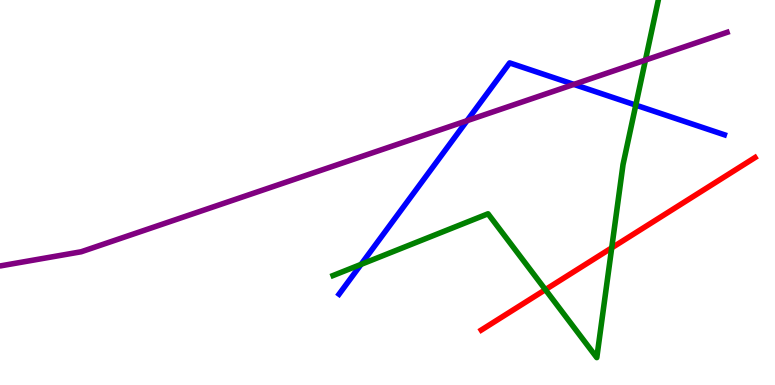[{'lines': ['blue', 'red'], 'intersections': []}, {'lines': ['green', 'red'], 'intersections': [{'x': 7.04, 'y': 2.48}, {'x': 7.89, 'y': 3.56}]}, {'lines': ['purple', 'red'], 'intersections': []}, {'lines': ['blue', 'green'], 'intersections': [{'x': 4.66, 'y': 3.13}, {'x': 8.2, 'y': 7.27}]}, {'lines': ['blue', 'purple'], 'intersections': [{'x': 6.03, 'y': 6.87}, {'x': 7.4, 'y': 7.81}]}, {'lines': ['green', 'purple'], 'intersections': [{'x': 8.33, 'y': 8.44}]}]